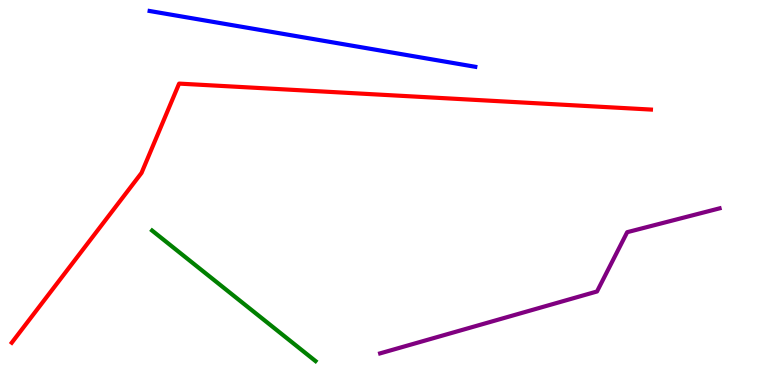[{'lines': ['blue', 'red'], 'intersections': []}, {'lines': ['green', 'red'], 'intersections': []}, {'lines': ['purple', 'red'], 'intersections': []}, {'lines': ['blue', 'green'], 'intersections': []}, {'lines': ['blue', 'purple'], 'intersections': []}, {'lines': ['green', 'purple'], 'intersections': []}]